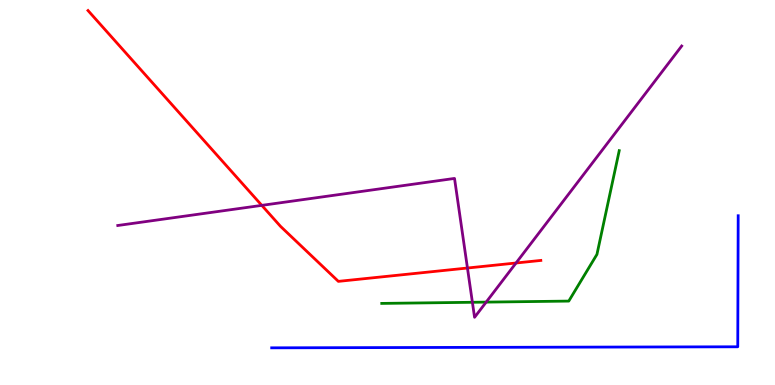[{'lines': ['blue', 'red'], 'intersections': []}, {'lines': ['green', 'red'], 'intersections': []}, {'lines': ['purple', 'red'], 'intersections': [{'x': 3.38, 'y': 4.67}, {'x': 6.03, 'y': 3.04}, {'x': 6.66, 'y': 3.17}]}, {'lines': ['blue', 'green'], 'intersections': []}, {'lines': ['blue', 'purple'], 'intersections': []}, {'lines': ['green', 'purple'], 'intersections': [{'x': 6.1, 'y': 2.15}, {'x': 6.27, 'y': 2.15}]}]